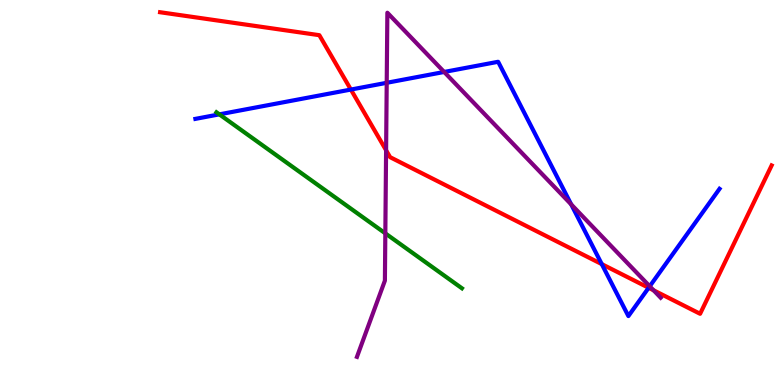[{'lines': ['blue', 'red'], 'intersections': [{'x': 4.53, 'y': 7.67}, {'x': 7.76, 'y': 3.14}, {'x': 8.37, 'y': 2.52}]}, {'lines': ['green', 'red'], 'intersections': []}, {'lines': ['purple', 'red'], 'intersections': [{'x': 4.98, 'y': 6.1}, {'x': 8.43, 'y': 2.46}]}, {'lines': ['blue', 'green'], 'intersections': [{'x': 2.83, 'y': 7.03}]}, {'lines': ['blue', 'purple'], 'intersections': [{'x': 4.99, 'y': 7.85}, {'x': 5.73, 'y': 8.13}, {'x': 7.37, 'y': 4.69}, {'x': 8.38, 'y': 2.56}]}, {'lines': ['green', 'purple'], 'intersections': [{'x': 4.97, 'y': 3.94}]}]